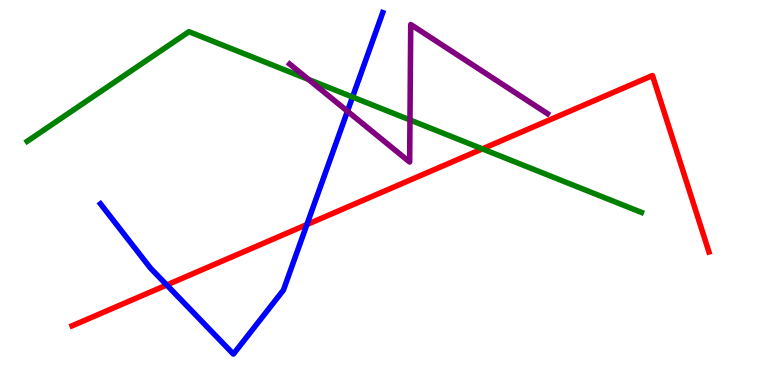[{'lines': ['blue', 'red'], 'intersections': [{'x': 2.15, 'y': 2.6}, {'x': 3.96, 'y': 4.17}]}, {'lines': ['green', 'red'], 'intersections': [{'x': 6.22, 'y': 6.13}]}, {'lines': ['purple', 'red'], 'intersections': []}, {'lines': ['blue', 'green'], 'intersections': [{'x': 4.55, 'y': 7.48}]}, {'lines': ['blue', 'purple'], 'intersections': [{'x': 4.48, 'y': 7.11}]}, {'lines': ['green', 'purple'], 'intersections': [{'x': 3.98, 'y': 7.94}, {'x': 5.29, 'y': 6.88}]}]